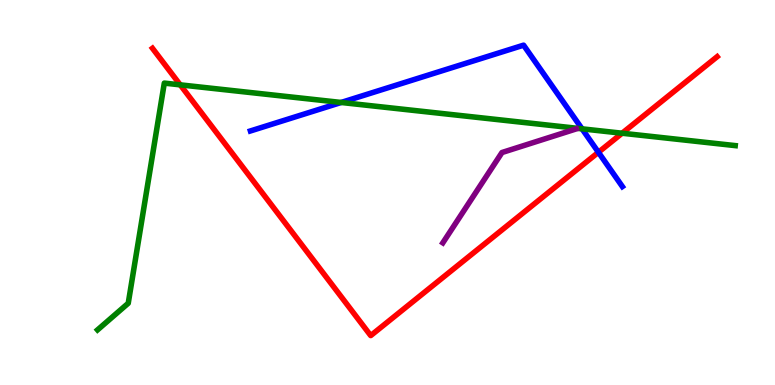[{'lines': ['blue', 'red'], 'intersections': [{'x': 7.72, 'y': 6.04}]}, {'lines': ['green', 'red'], 'intersections': [{'x': 2.33, 'y': 7.8}, {'x': 8.03, 'y': 6.54}]}, {'lines': ['purple', 'red'], 'intersections': []}, {'lines': ['blue', 'green'], 'intersections': [{'x': 4.4, 'y': 7.34}, {'x': 7.51, 'y': 6.65}]}, {'lines': ['blue', 'purple'], 'intersections': []}, {'lines': ['green', 'purple'], 'intersections': []}]